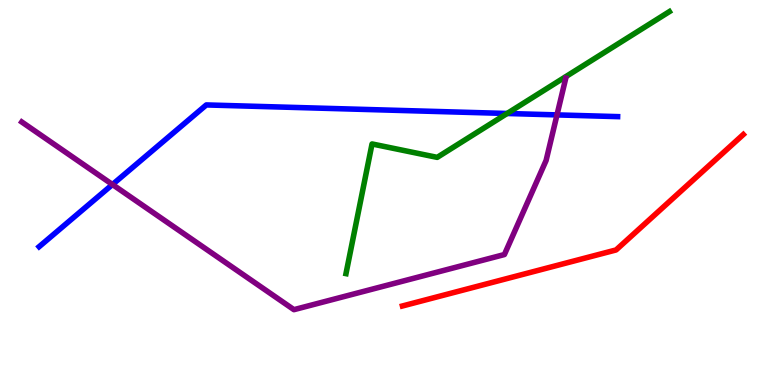[{'lines': ['blue', 'red'], 'intersections': []}, {'lines': ['green', 'red'], 'intersections': []}, {'lines': ['purple', 'red'], 'intersections': []}, {'lines': ['blue', 'green'], 'intersections': [{'x': 6.54, 'y': 7.05}]}, {'lines': ['blue', 'purple'], 'intersections': [{'x': 1.45, 'y': 5.21}, {'x': 7.19, 'y': 7.02}]}, {'lines': ['green', 'purple'], 'intersections': []}]